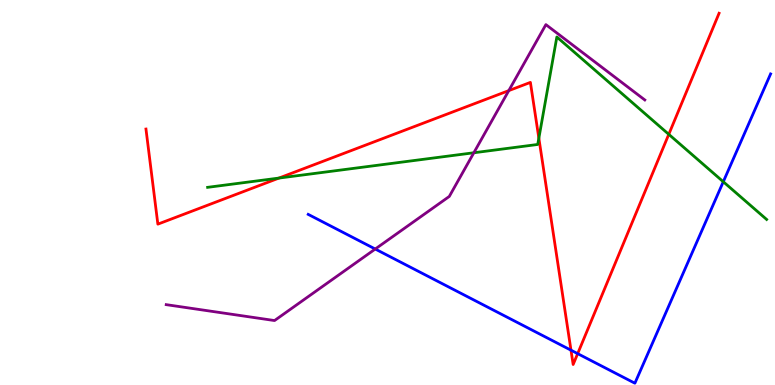[{'lines': ['blue', 'red'], 'intersections': [{'x': 7.37, 'y': 0.904}, {'x': 7.45, 'y': 0.814}]}, {'lines': ['green', 'red'], 'intersections': [{'x': 3.6, 'y': 5.37}, {'x': 6.95, 'y': 6.41}, {'x': 8.63, 'y': 6.51}]}, {'lines': ['purple', 'red'], 'intersections': [{'x': 6.56, 'y': 7.65}]}, {'lines': ['blue', 'green'], 'intersections': [{'x': 9.33, 'y': 5.28}]}, {'lines': ['blue', 'purple'], 'intersections': [{'x': 4.84, 'y': 3.53}]}, {'lines': ['green', 'purple'], 'intersections': [{'x': 6.11, 'y': 6.03}]}]